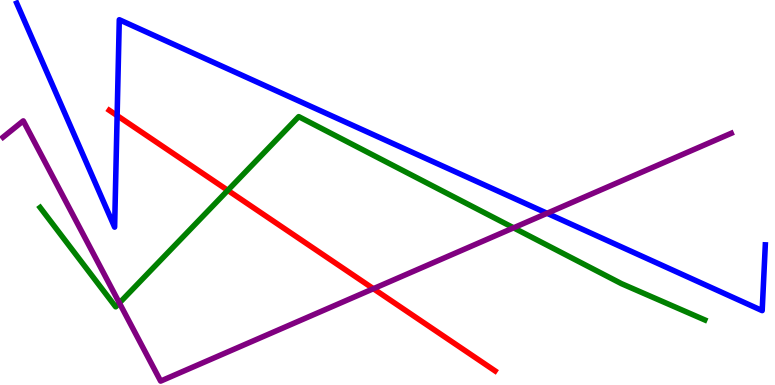[{'lines': ['blue', 'red'], 'intersections': [{'x': 1.51, 'y': 7.0}]}, {'lines': ['green', 'red'], 'intersections': [{'x': 2.94, 'y': 5.06}]}, {'lines': ['purple', 'red'], 'intersections': [{'x': 4.82, 'y': 2.5}]}, {'lines': ['blue', 'green'], 'intersections': []}, {'lines': ['blue', 'purple'], 'intersections': [{'x': 7.06, 'y': 4.46}]}, {'lines': ['green', 'purple'], 'intersections': [{'x': 1.54, 'y': 2.13}, {'x': 6.63, 'y': 4.08}]}]